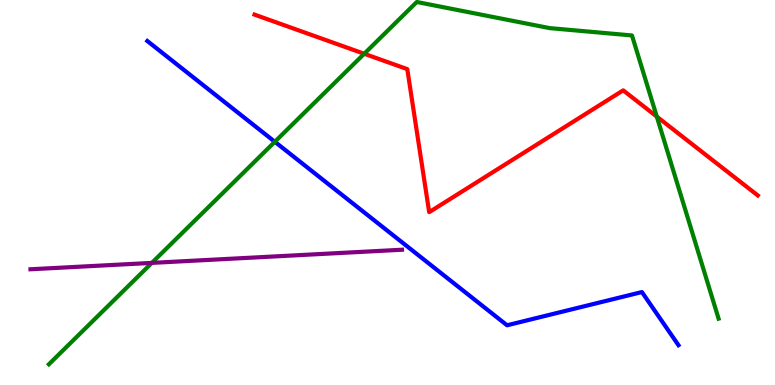[{'lines': ['blue', 'red'], 'intersections': []}, {'lines': ['green', 'red'], 'intersections': [{'x': 4.7, 'y': 8.6}, {'x': 8.47, 'y': 6.97}]}, {'lines': ['purple', 'red'], 'intersections': []}, {'lines': ['blue', 'green'], 'intersections': [{'x': 3.55, 'y': 6.32}]}, {'lines': ['blue', 'purple'], 'intersections': []}, {'lines': ['green', 'purple'], 'intersections': [{'x': 1.96, 'y': 3.17}]}]